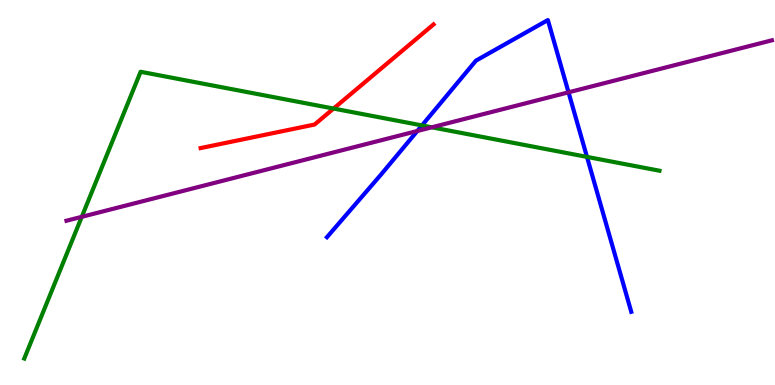[{'lines': ['blue', 'red'], 'intersections': []}, {'lines': ['green', 'red'], 'intersections': [{'x': 4.3, 'y': 7.18}]}, {'lines': ['purple', 'red'], 'intersections': []}, {'lines': ['blue', 'green'], 'intersections': [{'x': 5.44, 'y': 6.74}, {'x': 7.57, 'y': 5.92}]}, {'lines': ['blue', 'purple'], 'intersections': [{'x': 5.38, 'y': 6.6}, {'x': 7.34, 'y': 7.6}]}, {'lines': ['green', 'purple'], 'intersections': [{'x': 1.06, 'y': 4.37}, {'x': 5.57, 'y': 6.69}]}]